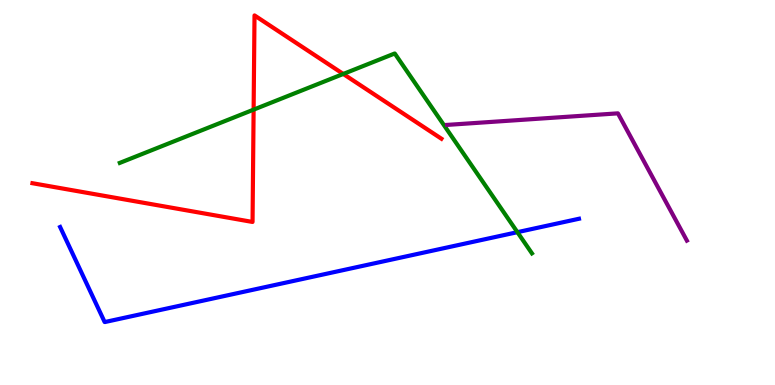[{'lines': ['blue', 'red'], 'intersections': []}, {'lines': ['green', 'red'], 'intersections': [{'x': 3.27, 'y': 7.15}, {'x': 4.43, 'y': 8.08}]}, {'lines': ['purple', 'red'], 'intersections': []}, {'lines': ['blue', 'green'], 'intersections': [{'x': 6.68, 'y': 3.97}]}, {'lines': ['blue', 'purple'], 'intersections': []}, {'lines': ['green', 'purple'], 'intersections': []}]